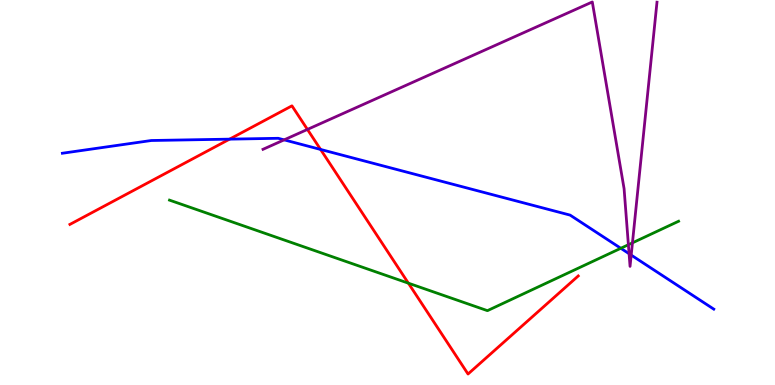[{'lines': ['blue', 'red'], 'intersections': [{'x': 2.96, 'y': 6.39}, {'x': 4.14, 'y': 6.12}]}, {'lines': ['green', 'red'], 'intersections': [{'x': 5.27, 'y': 2.64}]}, {'lines': ['purple', 'red'], 'intersections': [{'x': 3.97, 'y': 6.64}]}, {'lines': ['blue', 'green'], 'intersections': [{'x': 8.01, 'y': 3.55}]}, {'lines': ['blue', 'purple'], 'intersections': [{'x': 3.67, 'y': 6.37}, {'x': 8.12, 'y': 3.41}, {'x': 8.14, 'y': 3.37}]}, {'lines': ['green', 'purple'], 'intersections': [{'x': 8.11, 'y': 3.64}, {'x': 8.16, 'y': 3.69}]}]